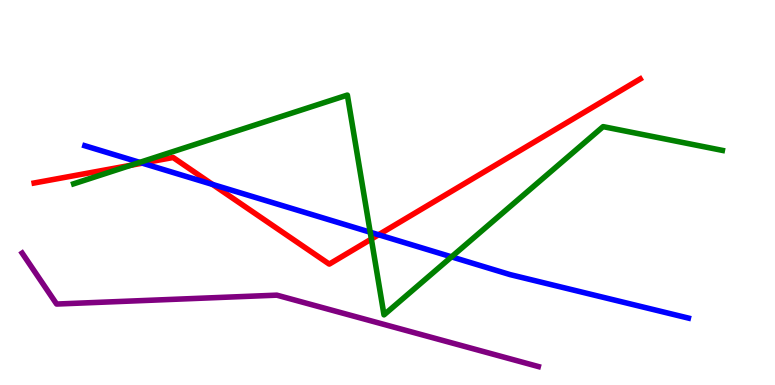[{'lines': ['blue', 'red'], 'intersections': [{'x': 1.84, 'y': 5.76}, {'x': 2.74, 'y': 5.21}, {'x': 4.88, 'y': 3.9}]}, {'lines': ['green', 'red'], 'intersections': [{'x': 1.69, 'y': 5.71}, {'x': 4.79, 'y': 3.79}]}, {'lines': ['purple', 'red'], 'intersections': []}, {'lines': ['blue', 'green'], 'intersections': [{'x': 1.8, 'y': 5.78}, {'x': 4.78, 'y': 3.97}, {'x': 5.83, 'y': 3.33}]}, {'lines': ['blue', 'purple'], 'intersections': []}, {'lines': ['green', 'purple'], 'intersections': []}]